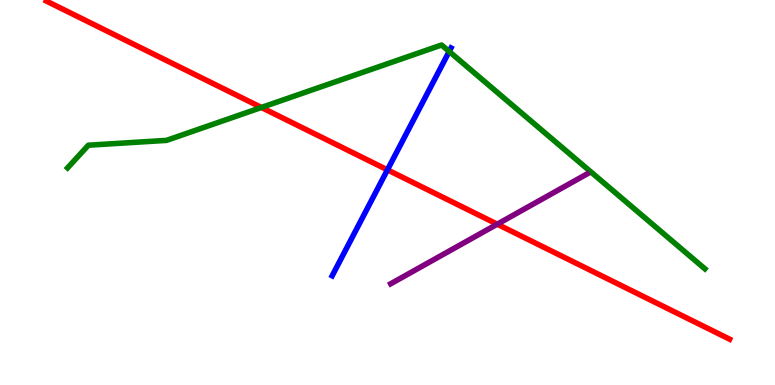[{'lines': ['blue', 'red'], 'intersections': [{'x': 5.0, 'y': 5.59}]}, {'lines': ['green', 'red'], 'intersections': [{'x': 3.37, 'y': 7.21}]}, {'lines': ['purple', 'red'], 'intersections': [{'x': 6.42, 'y': 4.18}]}, {'lines': ['blue', 'green'], 'intersections': [{'x': 5.8, 'y': 8.66}]}, {'lines': ['blue', 'purple'], 'intersections': []}, {'lines': ['green', 'purple'], 'intersections': []}]